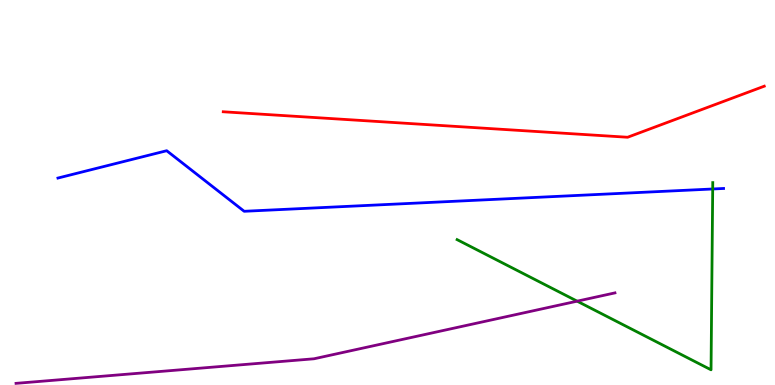[{'lines': ['blue', 'red'], 'intersections': []}, {'lines': ['green', 'red'], 'intersections': []}, {'lines': ['purple', 'red'], 'intersections': []}, {'lines': ['blue', 'green'], 'intersections': [{'x': 9.2, 'y': 5.09}]}, {'lines': ['blue', 'purple'], 'intersections': []}, {'lines': ['green', 'purple'], 'intersections': [{'x': 7.45, 'y': 2.18}]}]